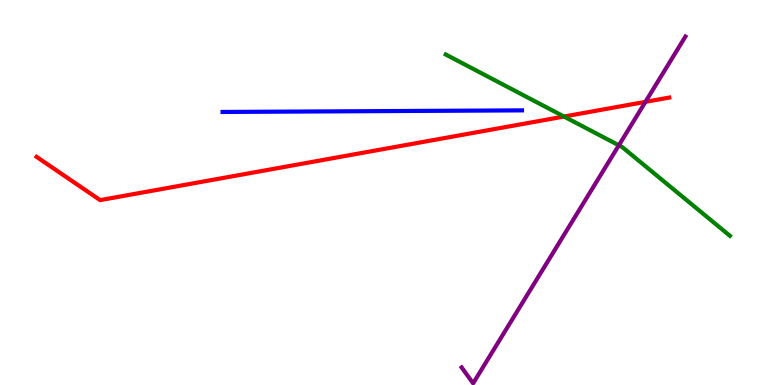[{'lines': ['blue', 'red'], 'intersections': []}, {'lines': ['green', 'red'], 'intersections': [{'x': 7.28, 'y': 6.97}]}, {'lines': ['purple', 'red'], 'intersections': [{'x': 8.33, 'y': 7.35}]}, {'lines': ['blue', 'green'], 'intersections': []}, {'lines': ['blue', 'purple'], 'intersections': []}, {'lines': ['green', 'purple'], 'intersections': [{'x': 7.99, 'y': 6.23}]}]